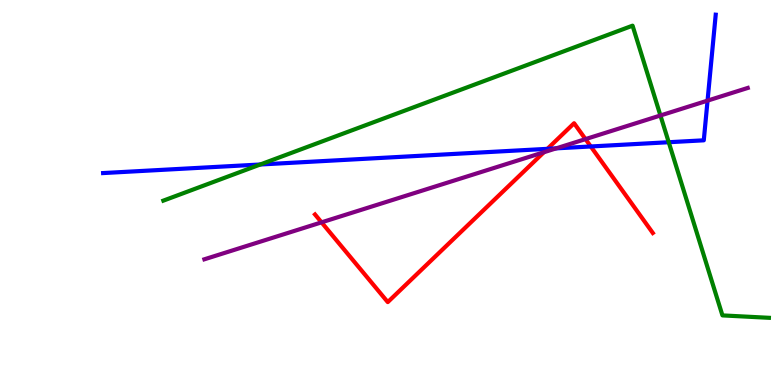[{'lines': ['blue', 'red'], 'intersections': [{'x': 7.06, 'y': 6.13}, {'x': 7.62, 'y': 6.2}]}, {'lines': ['green', 'red'], 'intersections': []}, {'lines': ['purple', 'red'], 'intersections': [{'x': 4.15, 'y': 4.22}, {'x': 7.02, 'y': 6.05}, {'x': 7.55, 'y': 6.39}]}, {'lines': ['blue', 'green'], 'intersections': [{'x': 3.36, 'y': 5.73}, {'x': 8.63, 'y': 6.31}]}, {'lines': ['blue', 'purple'], 'intersections': [{'x': 7.18, 'y': 6.15}, {'x': 9.13, 'y': 7.39}]}, {'lines': ['green', 'purple'], 'intersections': [{'x': 8.52, 'y': 7.0}]}]